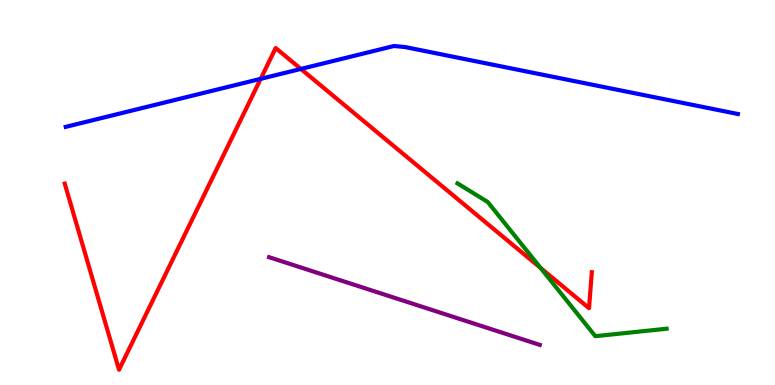[{'lines': ['blue', 'red'], 'intersections': [{'x': 3.36, 'y': 7.95}, {'x': 3.88, 'y': 8.21}]}, {'lines': ['green', 'red'], 'intersections': [{'x': 6.98, 'y': 3.04}]}, {'lines': ['purple', 'red'], 'intersections': []}, {'lines': ['blue', 'green'], 'intersections': []}, {'lines': ['blue', 'purple'], 'intersections': []}, {'lines': ['green', 'purple'], 'intersections': []}]